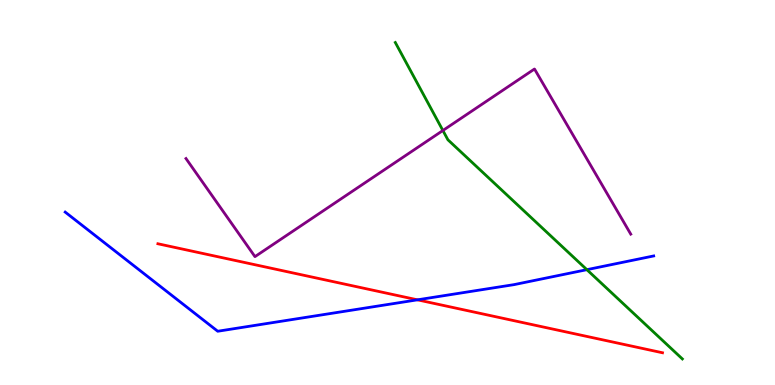[{'lines': ['blue', 'red'], 'intersections': [{'x': 5.39, 'y': 2.21}]}, {'lines': ['green', 'red'], 'intersections': []}, {'lines': ['purple', 'red'], 'intersections': []}, {'lines': ['blue', 'green'], 'intersections': [{'x': 7.57, 'y': 3.0}]}, {'lines': ['blue', 'purple'], 'intersections': []}, {'lines': ['green', 'purple'], 'intersections': [{'x': 5.71, 'y': 6.61}]}]